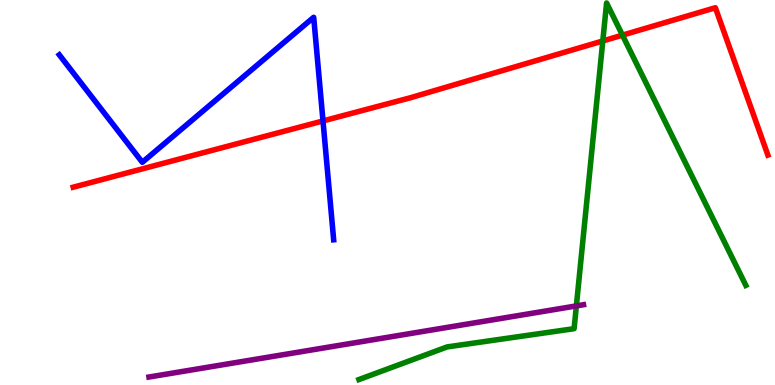[{'lines': ['blue', 'red'], 'intersections': [{'x': 4.17, 'y': 6.86}]}, {'lines': ['green', 'red'], 'intersections': [{'x': 7.78, 'y': 8.94}, {'x': 8.03, 'y': 9.09}]}, {'lines': ['purple', 'red'], 'intersections': []}, {'lines': ['blue', 'green'], 'intersections': []}, {'lines': ['blue', 'purple'], 'intersections': []}, {'lines': ['green', 'purple'], 'intersections': [{'x': 7.44, 'y': 2.05}]}]